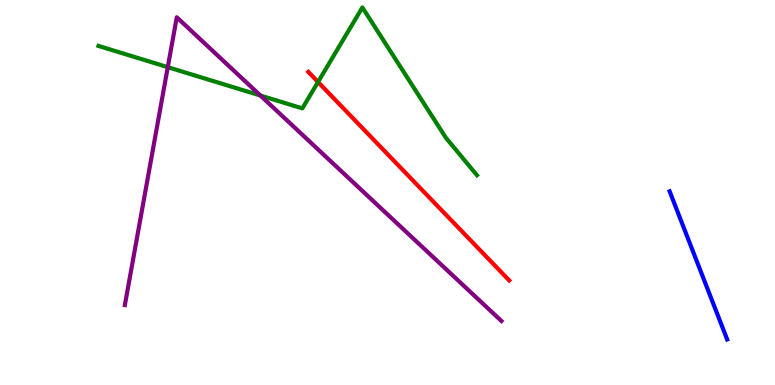[{'lines': ['blue', 'red'], 'intersections': []}, {'lines': ['green', 'red'], 'intersections': [{'x': 4.1, 'y': 7.87}]}, {'lines': ['purple', 'red'], 'intersections': []}, {'lines': ['blue', 'green'], 'intersections': []}, {'lines': ['blue', 'purple'], 'intersections': []}, {'lines': ['green', 'purple'], 'intersections': [{'x': 2.16, 'y': 8.26}, {'x': 3.36, 'y': 7.52}]}]